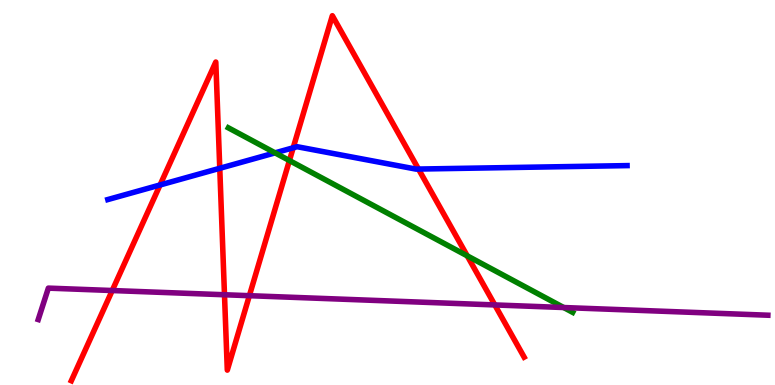[{'lines': ['blue', 'red'], 'intersections': [{'x': 2.07, 'y': 5.2}, {'x': 2.84, 'y': 5.63}, {'x': 3.78, 'y': 6.16}, {'x': 5.4, 'y': 5.61}]}, {'lines': ['green', 'red'], 'intersections': [{'x': 3.73, 'y': 5.83}, {'x': 6.03, 'y': 3.35}]}, {'lines': ['purple', 'red'], 'intersections': [{'x': 1.45, 'y': 2.45}, {'x': 2.9, 'y': 2.34}, {'x': 3.22, 'y': 2.32}, {'x': 6.38, 'y': 2.08}]}, {'lines': ['blue', 'green'], 'intersections': [{'x': 3.55, 'y': 6.03}]}, {'lines': ['blue', 'purple'], 'intersections': []}, {'lines': ['green', 'purple'], 'intersections': [{'x': 7.27, 'y': 2.01}]}]